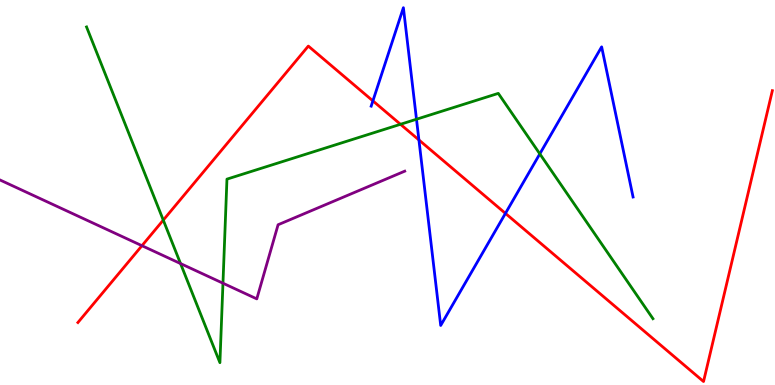[{'lines': ['blue', 'red'], 'intersections': [{'x': 4.81, 'y': 7.38}, {'x': 5.41, 'y': 6.37}, {'x': 6.52, 'y': 4.46}]}, {'lines': ['green', 'red'], 'intersections': [{'x': 2.11, 'y': 4.28}, {'x': 5.17, 'y': 6.77}]}, {'lines': ['purple', 'red'], 'intersections': [{'x': 1.83, 'y': 3.62}]}, {'lines': ['blue', 'green'], 'intersections': [{'x': 5.37, 'y': 6.9}, {'x': 6.97, 'y': 6.0}]}, {'lines': ['blue', 'purple'], 'intersections': []}, {'lines': ['green', 'purple'], 'intersections': [{'x': 2.33, 'y': 3.15}, {'x': 2.88, 'y': 2.64}]}]